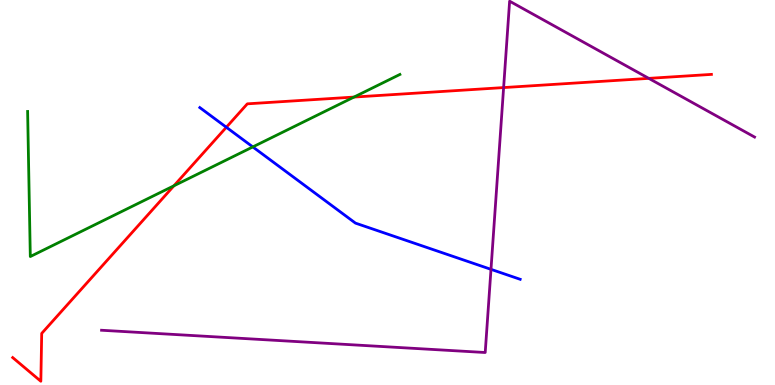[{'lines': ['blue', 'red'], 'intersections': [{'x': 2.92, 'y': 6.69}]}, {'lines': ['green', 'red'], 'intersections': [{'x': 2.24, 'y': 5.17}, {'x': 4.57, 'y': 7.48}]}, {'lines': ['purple', 'red'], 'intersections': [{'x': 6.5, 'y': 7.73}, {'x': 8.37, 'y': 7.96}]}, {'lines': ['blue', 'green'], 'intersections': [{'x': 3.26, 'y': 6.18}]}, {'lines': ['blue', 'purple'], 'intersections': [{'x': 6.34, 'y': 3.0}]}, {'lines': ['green', 'purple'], 'intersections': []}]